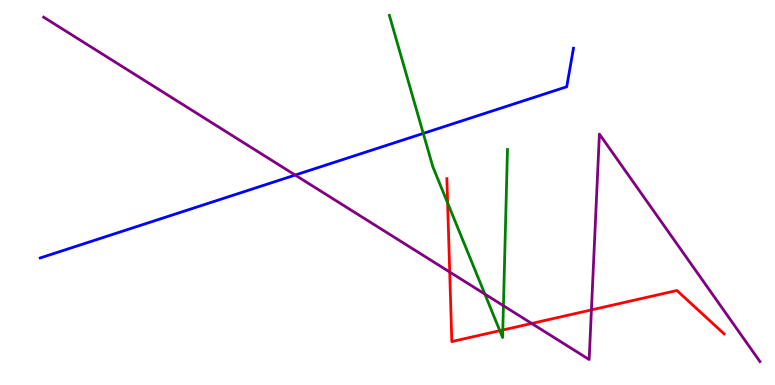[{'lines': ['blue', 'red'], 'intersections': []}, {'lines': ['green', 'red'], 'intersections': [{'x': 5.78, 'y': 4.73}, {'x': 6.45, 'y': 1.41}, {'x': 6.49, 'y': 1.43}]}, {'lines': ['purple', 'red'], 'intersections': [{'x': 5.8, 'y': 2.93}, {'x': 6.86, 'y': 1.6}, {'x': 7.63, 'y': 1.95}]}, {'lines': ['blue', 'green'], 'intersections': [{'x': 5.46, 'y': 6.53}]}, {'lines': ['blue', 'purple'], 'intersections': [{'x': 3.81, 'y': 5.45}]}, {'lines': ['green', 'purple'], 'intersections': [{'x': 6.26, 'y': 2.36}, {'x': 6.5, 'y': 2.06}]}]